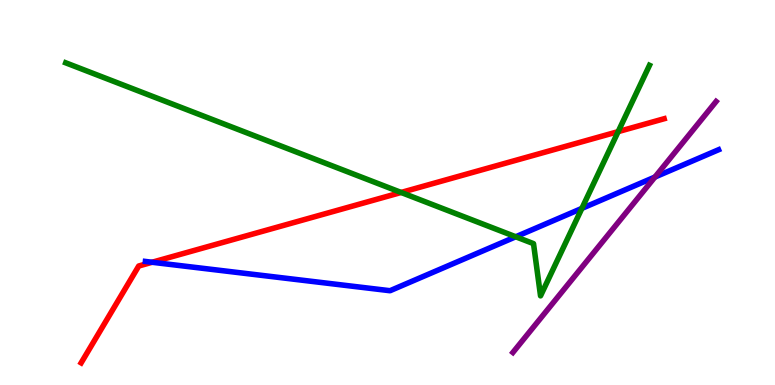[{'lines': ['blue', 'red'], 'intersections': [{'x': 1.96, 'y': 3.19}]}, {'lines': ['green', 'red'], 'intersections': [{'x': 5.18, 'y': 5.0}, {'x': 7.98, 'y': 6.58}]}, {'lines': ['purple', 'red'], 'intersections': []}, {'lines': ['blue', 'green'], 'intersections': [{'x': 6.65, 'y': 3.85}, {'x': 7.51, 'y': 4.59}]}, {'lines': ['blue', 'purple'], 'intersections': [{'x': 8.45, 'y': 5.4}]}, {'lines': ['green', 'purple'], 'intersections': []}]